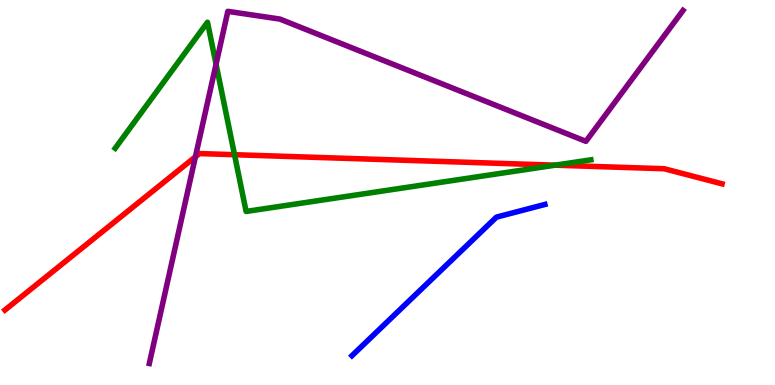[{'lines': ['blue', 'red'], 'intersections': []}, {'lines': ['green', 'red'], 'intersections': [{'x': 3.03, 'y': 5.98}, {'x': 7.16, 'y': 5.71}]}, {'lines': ['purple', 'red'], 'intersections': [{'x': 2.52, 'y': 5.93}]}, {'lines': ['blue', 'green'], 'intersections': []}, {'lines': ['blue', 'purple'], 'intersections': []}, {'lines': ['green', 'purple'], 'intersections': [{'x': 2.79, 'y': 8.33}]}]